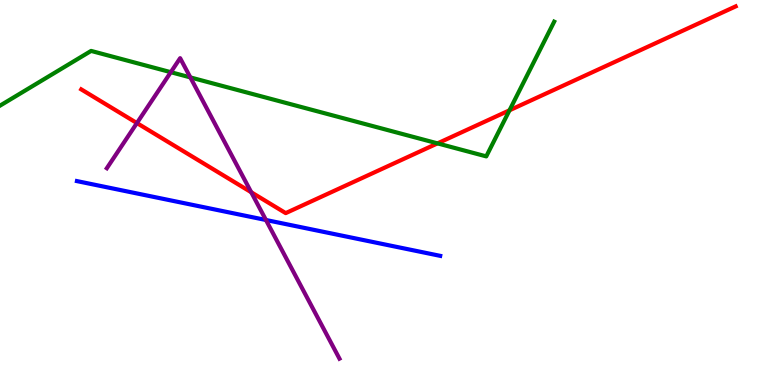[{'lines': ['blue', 'red'], 'intersections': []}, {'lines': ['green', 'red'], 'intersections': [{'x': 5.65, 'y': 6.28}, {'x': 6.57, 'y': 7.14}]}, {'lines': ['purple', 'red'], 'intersections': [{'x': 1.77, 'y': 6.8}, {'x': 3.24, 'y': 5.01}]}, {'lines': ['blue', 'green'], 'intersections': []}, {'lines': ['blue', 'purple'], 'intersections': [{'x': 3.43, 'y': 4.29}]}, {'lines': ['green', 'purple'], 'intersections': [{'x': 2.2, 'y': 8.12}, {'x': 2.46, 'y': 7.99}]}]